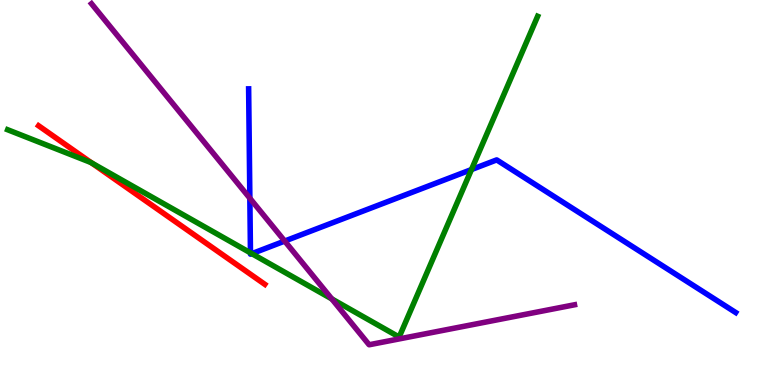[{'lines': ['blue', 'red'], 'intersections': []}, {'lines': ['green', 'red'], 'intersections': [{'x': 1.18, 'y': 5.77}]}, {'lines': ['purple', 'red'], 'intersections': []}, {'lines': ['blue', 'green'], 'intersections': [{'x': 3.23, 'y': 3.43}, {'x': 3.25, 'y': 3.41}, {'x': 6.08, 'y': 5.6}]}, {'lines': ['blue', 'purple'], 'intersections': [{'x': 3.22, 'y': 4.85}, {'x': 3.67, 'y': 3.74}]}, {'lines': ['green', 'purple'], 'intersections': [{'x': 4.28, 'y': 2.24}]}]